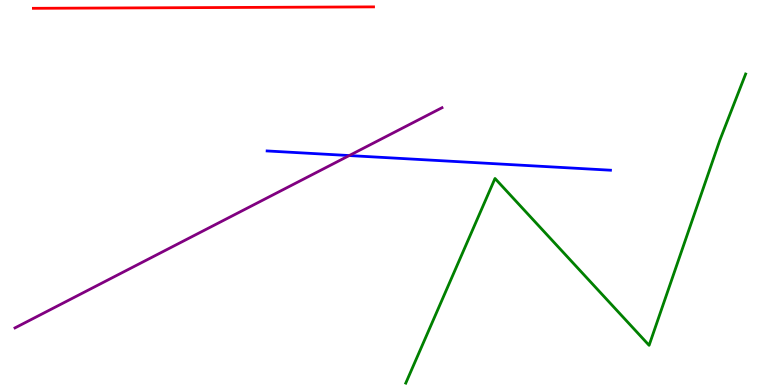[{'lines': ['blue', 'red'], 'intersections': []}, {'lines': ['green', 'red'], 'intersections': []}, {'lines': ['purple', 'red'], 'intersections': []}, {'lines': ['blue', 'green'], 'intersections': []}, {'lines': ['blue', 'purple'], 'intersections': [{'x': 4.51, 'y': 5.96}]}, {'lines': ['green', 'purple'], 'intersections': []}]